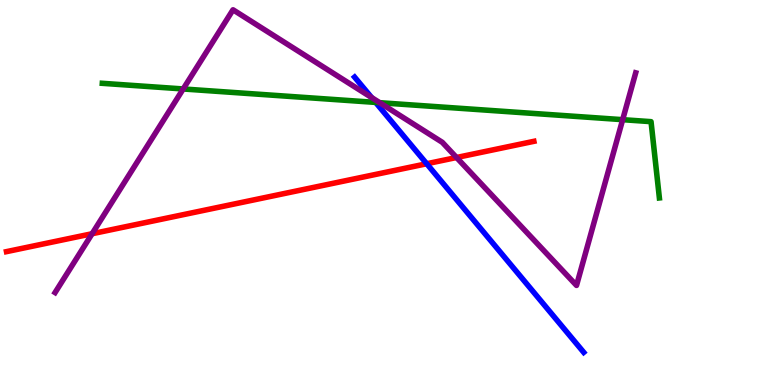[{'lines': ['blue', 'red'], 'intersections': [{'x': 5.51, 'y': 5.75}]}, {'lines': ['green', 'red'], 'intersections': []}, {'lines': ['purple', 'red'], 'intersections': [{'x': 1.19, 'y': 3.93}, {'x': 5.89, 'y': 5.91}]}, {'lines': ['blue', 'green'], 'intersections': [{'x': 4.85, 'y': 7.34}]}, {'lines': ['blue', 'purple'], 'intersections': [{'x': 4.79, 'y': 7.47}]}, {'lines': ['green', 'purple'], 'intersections': [{'x': 2.36, 'y': 7.69}, {'x': 4.9, 'y': 7.33}, {'x': 8.03, 'y': 6.89}]}]